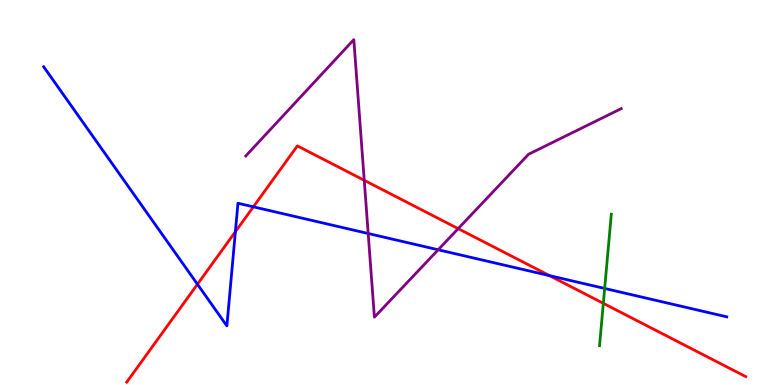[{'lines': ['blue', 'red'], 'intersections': [{'x': 2.55, 'y': 2.62}, {'x': 3.04, 'y': 3.98}, {'x': 3.27, 'y': 4.63}, {'x': 7.09, 'y': 2.84}]}, {'lines': ['green', 'red'], 'intersections': [{'x': 7.78, 'y': 2.12}]}, {'lines': ['purple', 'red'], 'intersections': [{'x': 4.7, 'y': 5.32}, {'x': 5.91, 'y': 4.06}]}, {'lines': ['blue', 'green'], 'intersections': [{'x': 7.8, 'y': 2.51}]}, {'lines': ['blue', 'purple'], 'intersections': [{'x': 4.75, 'y': 3.93}, {'x': 5.65, 'y': 3.51}]}, {'lines': ['green', 'purple'], 'intersections': []}]